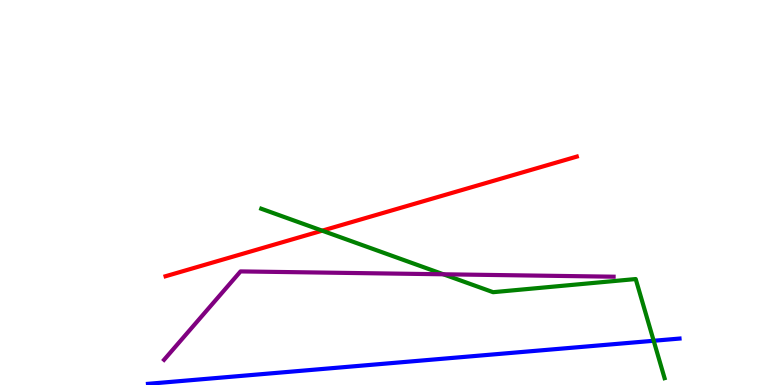[{'lines': ['blue', 'red'], 'intersections': []}, {'lines': ['green', 'red'], 'intersections': [{'x': 4.16, 'y': 4.01}]}, {'lines': ['purple', 'red'], 'intersections': []}, {'lines': ['blue', 'green'], 'intersections': [{'x': 8.43, 'y': 1.15}]}, {'lines': ['blue', 'purple'], 'intersections': []}, {'lines': ['green', 'purple'], 'intersections': [{'x': 5.72, 'y': 2.88}]}]